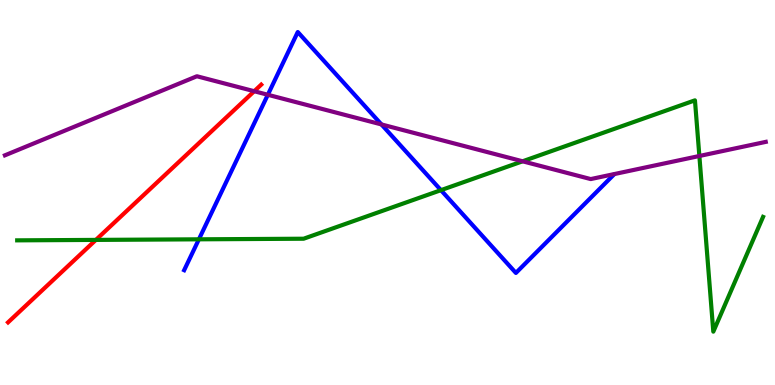[{'lines': ['blue', 'red'], 'intersections': []}, {'lines': ['green', 'red'], 'intersections': [{'x': 1.24, 'y': 3.77}]}, {'lines': ['purple', 'red'], 'intersections': [{'x': 3.28, 'y': 7.63}]}, {'lines': ['blue', 'green'], 'intersections': [{'x': 2.57, 'y': 3.78}, {'x': 5.69, 'y': 5.06}]}, {'lines': ['blue', 'purple'], 'intersections': [{'x': 3.46, 'y': 7.54}, {'x': 4.92, 'y': 6.77}]}, {'lines': ['green', 'purple'], 'intersections': [{'x': 6.74, 'y': 5.81}, {'x': 9.02, 'y': 5.95}]}]